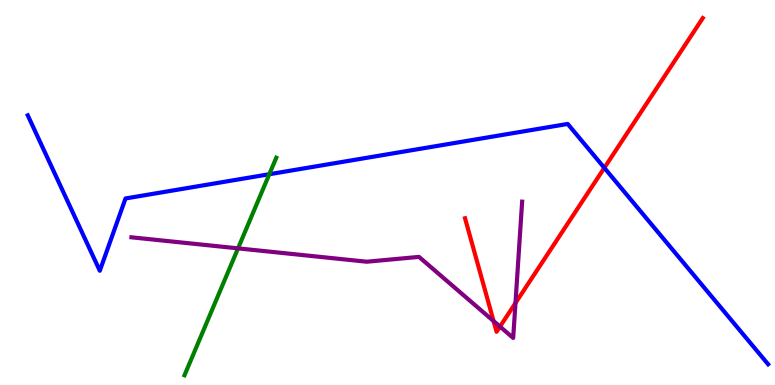[{'lines': ['blue', 'red'], 'intersections': [{'x': 7.8, 'y': 5.64}]}, {'lines': ['green', 'red'], 'intersections': []}, {'lines': ['purple', 'red'], 'intersections': [{'x': 6.37, 'y': 1.66}, {'x': 6.45, 'y': 1.52}, {'x': 6.65, 'y': 2.13}]}, {'lines': ['blue', 'green'], 'intersections': [{'x': 3.47, 'y': 5.47}]}, {'lines': ['blue', 'purple'], 'intersections': []}, {'lines': ['green', 'purple'], 'intersections': [{'x': 3.07, 'y': 3.55}]}]